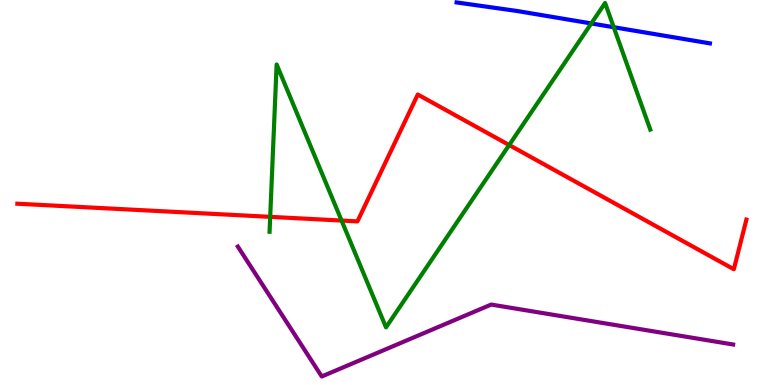[{'lines': ['blue', 'red'], 'intersections': []}, {'lines': ['green', 'red'], 'intersections': [{'x': 3.49, 'y': 4.37}, {'x': 4.41, 'y': 4.27}, {'x': 6.57, 'y': 6.23}]}, {'lines': ['purple', 'red'], 'intersections': []}, {'lines': ['blue', 'green'], 'intersections': [{'x': 7.63, 'y': 9.39}, {'x': 7.92, 'y': 9.29}]}, {'lines': ['blue', 'purple'], 'intersections': []}, {'lines': ['green', 'purple'], 'intersections': []}]